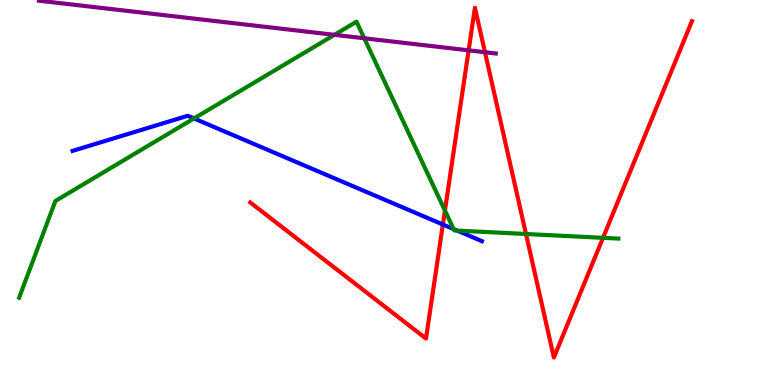[{'lines': ['blue', 'red'], 'intersections': [{'x': 5.71, 'y': 4.17}]}, {'lines': ['green', 'red'], 'intersections': [{'x': 5.74, 'y': 4.53}, {'x': 6.79, 'y': 3.92}, {'x': 7.78, 'y': 3.82}]}, {'lines': ['purple', 'red'], 'intersections': [{'x': 6.05, 'y': 8.69}, {'x': 6.26, 'y': 8.64}]}, {'lines': ['blue', 'green'], 'intersections': [{'x': 2.5, 'y': 6.92}, {'x': 5.85, 'y': 4.05}, {'x': 5.9, 'y': 4.01}]}, {'lines': ['blue', 'purple'], 'intersections': []}, {'lines': ['green', 'purple'], 'intersections': [{'x': 4.32, 'y': 9.1}, {'x': 4.7, 'y': 9.01}]}]